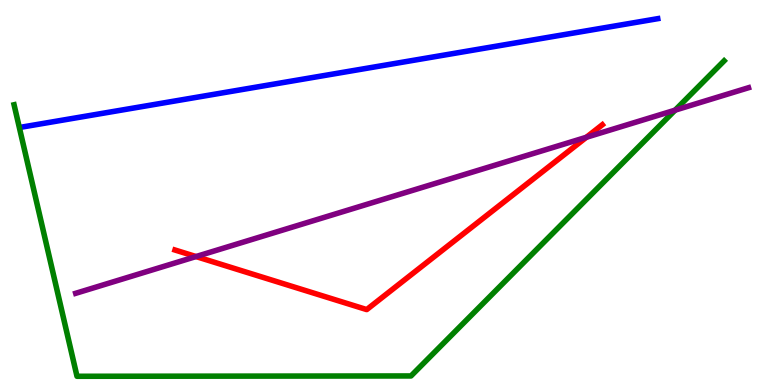[{'lines': ['blue', 'red'], 'intersections': []}, {'lines': ['green', 'red'], 'intersections': []}, {'lines': ['purple', 'red'], 'intersections': [{'x': 2.53, 'y': 3.34}, {'x': 7.57, 'y': 6.43}]}, {'lines': ['blue', 'green'], 'intersections': []}, {'lines': ['blue', 'purple'], 'intersections': []}, {'lines': ['green', 'purple'], 'intersections': [{'x': 8.71, 'y': 7.14}]}]